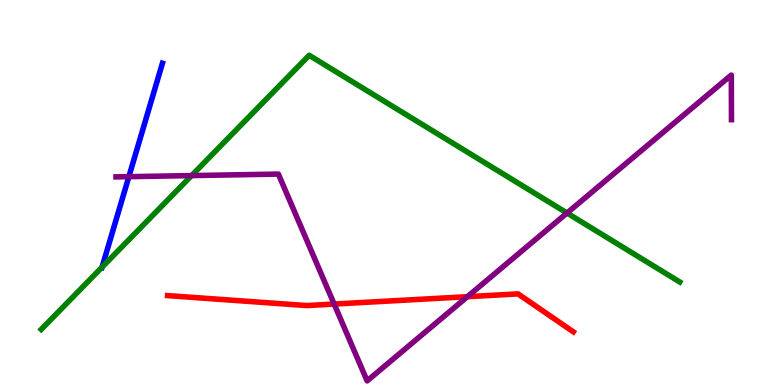[{'lines': ['blue', 'red'], 'intersections': []}, {'lines': ['green', 'red'], 'intersections': []}, {'lines': ['purple', 'red'], 'intersections': [{'x': 4.31, 'y': 2.1}, {'x': 6.03, 'y': 2.29}]}, {'lines': ['blue', 'green'], 'intersections': [{'x': 1.32, 'y': 3.06}]}, {'lines': ['blue', 'purple'], 'intersections': [{'x': 1.66, 'y': 5.41}]}, {'lines': ['green', 'purple'], 'intersections': [{'x': 2.47, 'y': 5.44}, {'x': 7.32, 'y': 4.47}]}]